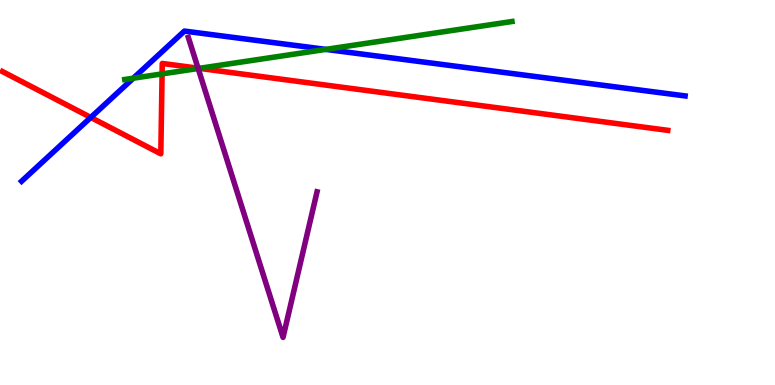[{'lines': ['blue', 'red'], 'intersections': [{'x': 1.17, 'y': 6.95}]}, {'lines': ['green', 'red'], 'intersections': [{'x': 2.09, 'y': 8.08}, {'x': 2.57, 'y': 8.22}]}, {'lines': ['purple', 'red'], 'intersections': [{'x': 2.56, 'y': 8.23}]}, {'lines': ['blue', 'green'], 'intersections': [{'x': 1.72, 'y': 7.97}, {'x': 4.2, 'y': 8.72}]}, {'lines': ['blue', 'purple'], 'intersections': []}, {'lines': ['green', 'purple'], 'intersections': [{'x': 2.56, 'y': 8.22}]}]